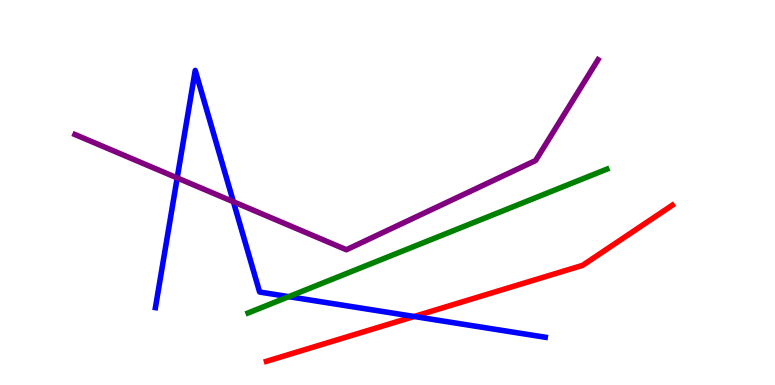[{'lines': ['blue', 'red'], 'intersections': [{'x': 5.34, 'y': 1.78}]}, {'lines': ['green', 'red'], 'intersections': []}, {'lines': ['purple', 'red'], 'intersections': []}, {'lines': ['blue', 'green'], 'intersections': [{'x': 3.73, 'y': 2.29}]}, {'lines': ['blue', 'purple'], 'intersections': [{'x': 2.29, 'y': 5.38}, {'x': 3.01, 'y': 4.76}]}, {'lines': ['green', 'purple'], 'intersections': []}]